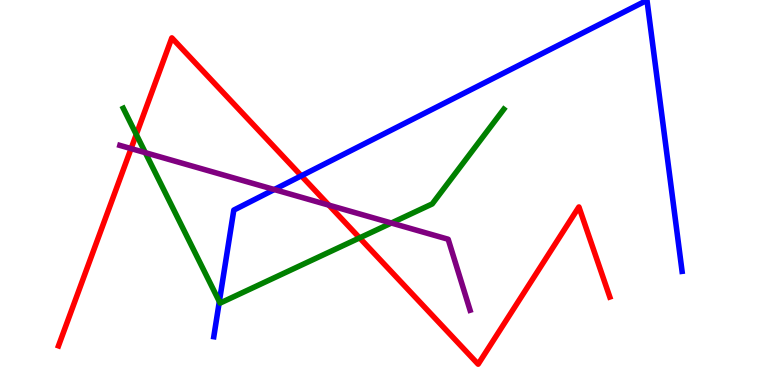[{'lines': ['blue', 'red'], 'intersections': [{'x': 3.89, 'y': 5.43}]}, {'lines': ['green', 'red'], 'intersections': [{'x': 1.76, 'y': 6.51}, {'x': 4.64, 'y': 3.82}]}, {'lines': ['purple', 'red'], 'intersections': [{'x': 1.69, 'y': 6.14}, {'x': 4.24, 'y': 4.67}]}, {'lines': ['blue', 'green'], 'intersections': [{'x': 2.83, 'y': 2.17}]}, {'lines': ['blue', 'purple'], 'intersections': [{'x': 3.54, 'y': 5.08}]}, {'lines': ['green', 'purple'], 'intersections': [{'x': 1.88, 'y': 6.03}, {'x': 5.05, 'y': 4.21}]}]